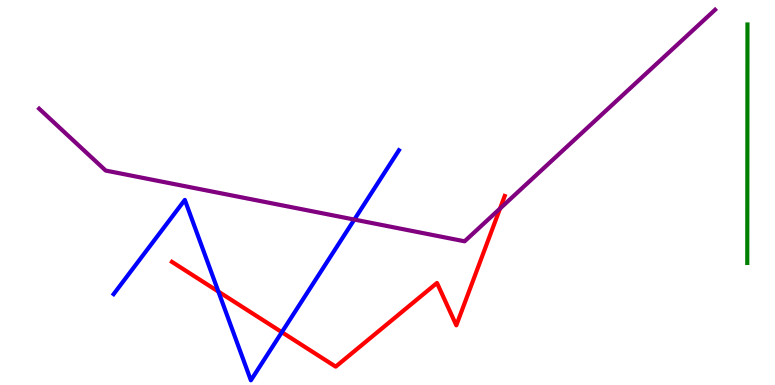[{'lines': ['blue', 'red'], 'intersections': [{'x': 2.82, 'y': 2.43}, {'x': 3.64, 'y': 1.37}]}, {'lines': ['green', 'red'], 'intersections': []}, {'lines': ['purple', 'red'], 'intersections': [{'x': 6.45, 'y': 4.58}]}, {'lines': ['blue', 'green'], 'intersections': []}, {'lines': ['blue', 'purple'], 'intersections': [{'x': 4.57, 'y': 4.3}]}, {'lines': ['green', 'purple'], 'intersections': []}]